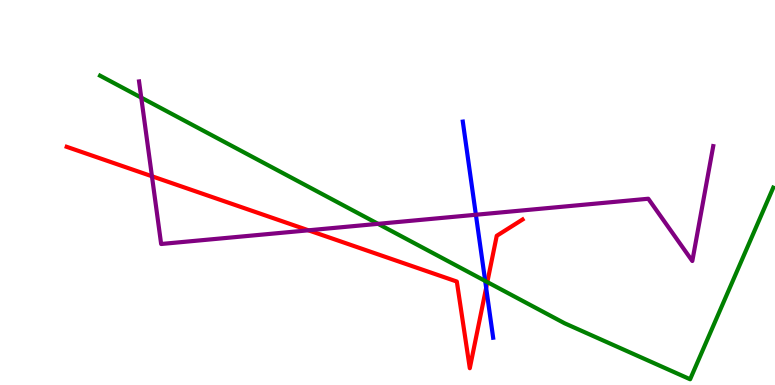[{'lines': ['blue', 'red'], 'intersections': [{'x': 6.27, 'y': 2.52}]}, {'lines': ['green', 'red'], 'intersections': [{'x': 6.29, 'y': 2.67}]}, {'lines': ['purple', 'red'], 'intersections': [{'x': 1.96, 'y': 5.42}, {'x': 3.98, 'y': 4.02}]}, {'lines': ['blue', 'green'], 'intersections': [{'x': 6.26, 'y': 2.7}]}, {'lines': ['blue', 'purple'], 'intersections': [{'x': 6.14, 'y': 4.42}]}, {'lines': ['green', 'purple'], 'intersections': [{'x': 1.82, 'y': 7.46}, {'x': 4.88, 'y': 4.19}]}]